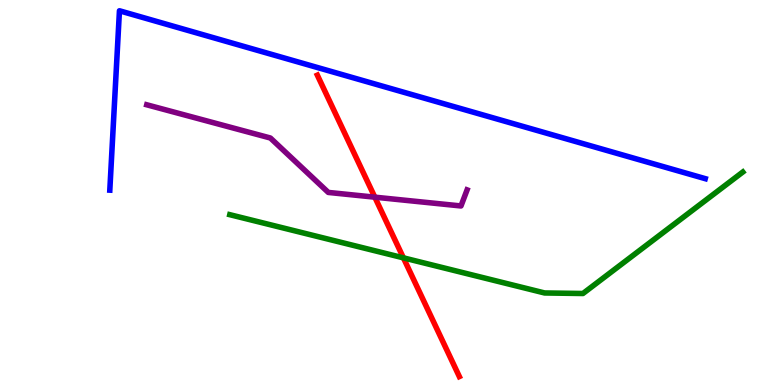[{'lines': ['blue', 'red'], 'intersections': []}, {'lines': ['green', 'red'], 'intersections': [{'x': 5.21, 'y': 3.3}]}, {'lines': ['purple', 'red'], 'intersections': [{'x': 4.84, 'y': 4.88}]}, {'lines': ['blue', 'green'], 'intersections': []}, {'lines': ['blue', 'purple'], 'intersections': []}, {'lines': ['green', 'purple'], 'intersections': []}]